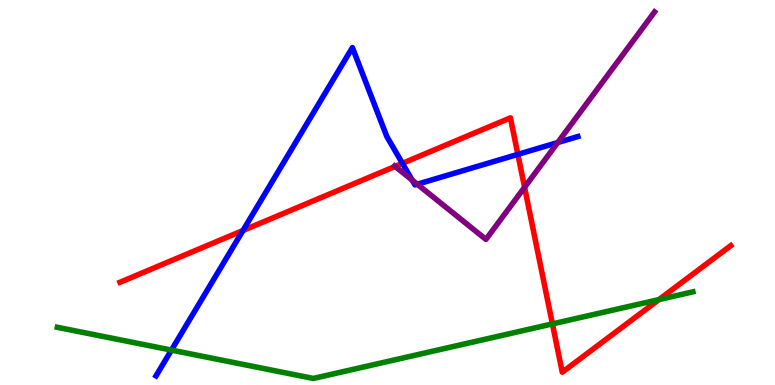[{'lines': ['blue', 'red'], 'intersections': [{'x': 3.14, 'y': 4.01}, {'x': 5.19, 'y': 5.76}, {'x': 6.68, 'y': 5.99}]}, {'lines': ['green', 'red'], 'intersections': [{'x': 7.13, 'y': 1.59}, {'x': 8.5, 'y': 2.22}]}, {'lines': ['purple', 'red'], 'intersections': [{'x': 5.1, 'y': 5.68}, {'x': 6.77, 'y': 5.14}]}, {'lines': ['blue', 'green'], 'intersections': [{'x': 2.21, 'y': 0.907}]}, {'lines': ['blue', 'purple'], 'intersections': [{'x': 5.32, 'y': 5.32}, {'x': 5.38, 'y': 5.22}, {'x': 7.2, 'y': 6.3}]}, {'lines': ['green', 'purple'], 'intersections': []}]